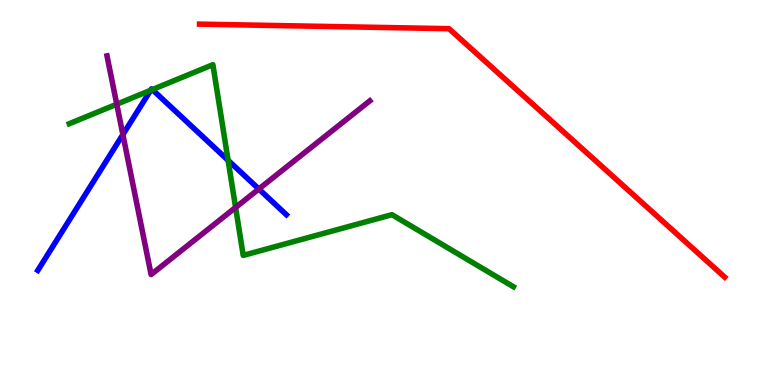[{'lines': ['blue', 'red'], 'intersections': []}, {'lines': ['green', 'red'], 'intersections': []}, {'lines': ['purple', 'red'], 'intersections': []}, {'lines': ['blue', 'green'], 'intersections': [{'x': 1.94, 'y': 7.66}, {'x': 1.97, 'y': 7.67}, {'x': 2.94, 'y': 5.84}]}, {'lines': ['blue', 'purple'], 'intersections': [{'x': 1.59, 'y': 6.5}, {'x': 3.34, 'y': 5.09}]}, {'lines': ['green', 'purple'], 'intersections': [{'x': 1.51, 'y': 7.29}, {'x': 3.04, 'y': 4.61}]}]